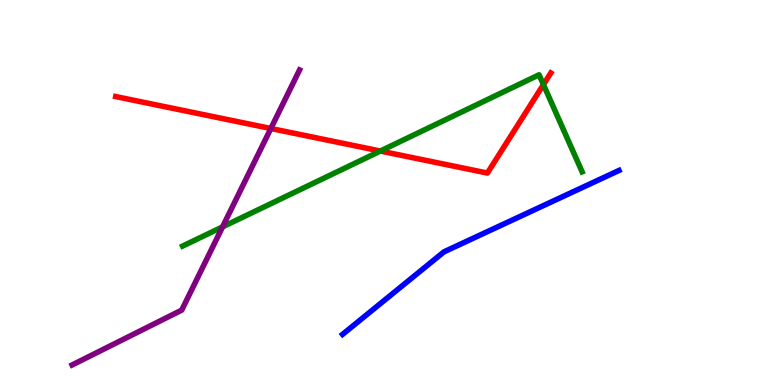[{'lines': ['blue', 'red'], 'intersections': []}, {'lines': ['green', 'red'], 'intersections': [{'x': 4.91, 'y': 6.08}, {'x': 7.01, 'y': 7.8}]}, {'lines': ['purple', 'red'], 'intersections': [{'x': 3.49, 'y': 6.66}]}, {'lines': ['blue', 'green'], 'intersections': []}, {'lines': ['blue', 'purple'], 'intersections': []}, {'lines': ['green', 'purple'], 'intersections': [{'x': 2.87, 'y': 4.11}]}]